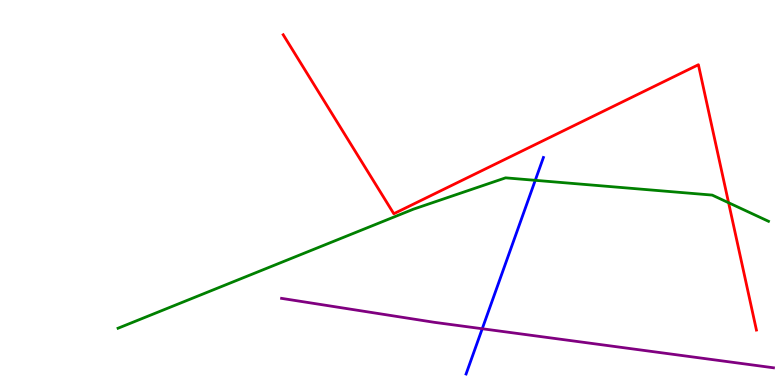[{'lines': ['blue', 'red'], 'intersections': []}, {'lines': ['green', 'red'], 'intersections': [{'x': 9.4, 'y': 4.73}]}, {'lines': ['purple', 'red'], 'intersections': []}, {'lines': ['blue', 'green'], 'intersections': [{'x': 6.91, 'y': 5.32}]}, {'lines': ['blue', 'purple'], 'intersections': [{'x': 6.22, 'y': 1.46}]}, {'lines': ['green', 'purple'], 'intersections': []}]